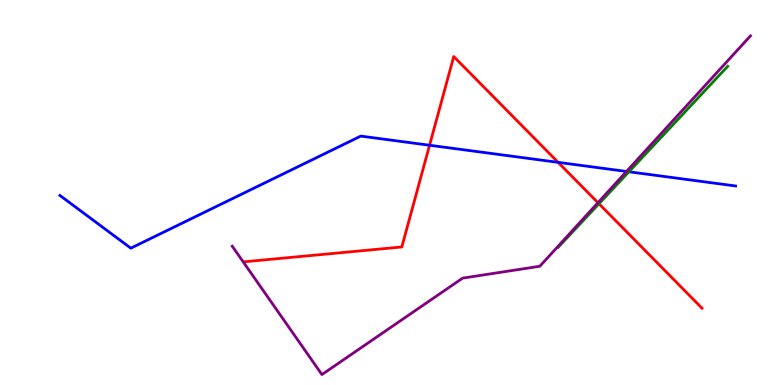[{'lines': ['blue', 'red'], 'intersections': [{'x': 5.54, 'y': 6.23}, {'x': 7.2, 'y': 5.78}]}, {'lines': ['green', 'red'], 'intersections': [{'x': 7.73, 'y': 4.71}]}, {'lines': ['purple', 'red'], 'intersections': [{'x': 7.72, 'y': 4.74}]}, {'lines': ['blue', 'green'], 'intersections': [{'x': 8.12, 'y': 5.54}]}, {'lines': ['blue', 'purple'], 'intersections': [{'x': 8.08, 'y': 5.55}]}, {'lines': ['green', 'purple'], 'intersections': []}]